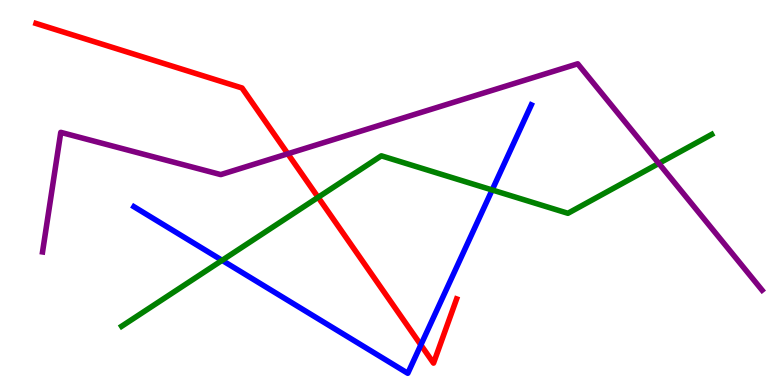[{'lines': ['blue', 'red'], 'intersections': [{'x': 5.43, 'y': 1.04}]}, {'lines': ['green', 'red'], 'intersections': [{'x': 4.1, 'y': 4.88}]}, {'lines': ['purple', 'red'], 'intersections': [{'x': 3.71, 'y': 6.01}]}, {'lines': ['blue', 'green'], 'intersections': [{'x': 2.87, 'y': 3.24}, {'x': 6.35, 'y': 5.07}]}, {'lines': ['blue', 'purple'], 'intersections': []}, {'lines': ['green', 'purple'], 'intersections': [{'x': 8.5, 'y': 5.76}]}]